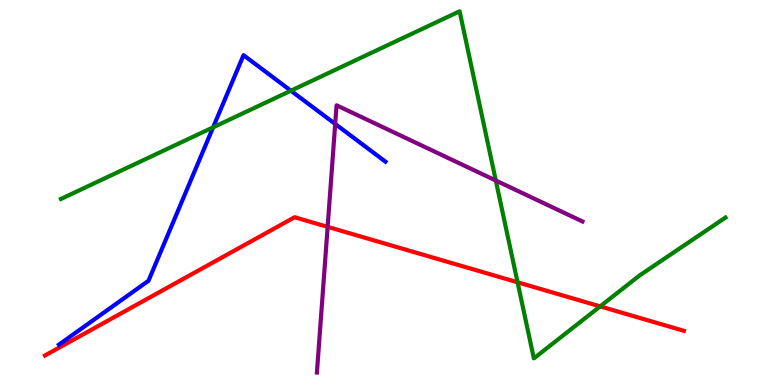[{'lines': ['blue', 'red'], 'intersections': []}, {'lines': ['green', 'red'], 'intersections': [{'x': 6.68, 'y': 2.67}, {'x': 7.74, 'y': 2.04}]}, {'lines': ['purple', 'red'], 'intersections': [{'x': 4.23, 'y': 4.11}]}, {'lines': ['blue', 'green'], 'intersections': [{'x': 2.75, 'y': 6.69}, {'x': 3.75, 'y': 7.64}]}, {'lines': ['blue', 'purple'], 'intersections': [{'x': 4.33, 'y': 6.78}]}, {'lines': ['green', 'purple'], 'intersections': [{'x': 6.4, 'y': 5.31}]}]